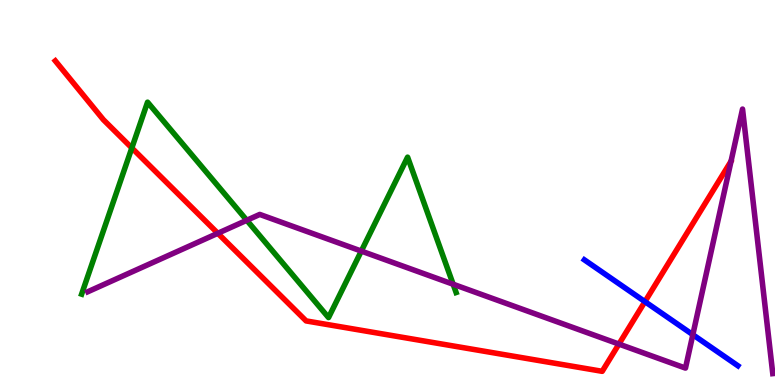[{'lines': ['blue', 'red'], 'intersections': [{'x': 8.32, 'y': 2.17}]}, {'lines': ['green', 'red'], 'intersections': [{'x': 1.7, 'y': 6.16}]}, {'lines': ['purple', 'red'], 'intersections': [{'x': 2.81, 'y': 3.94}, {'x': 7.99, 'y': 1.06}]}, {'lines': ['blue', 'green'], 'intersections': []}, {'lines': ['blue', 'purple'], 'intersections': [{'x': 8.94, 'y': 1.31}]}, {'lines': ['green', 'purple'], 'intersections': [{'x': 3.18, 'y': 4.28}, {'x': 4.66, 'y': 3.48}, {'x': 5.85, 'y': 2.62}]}]